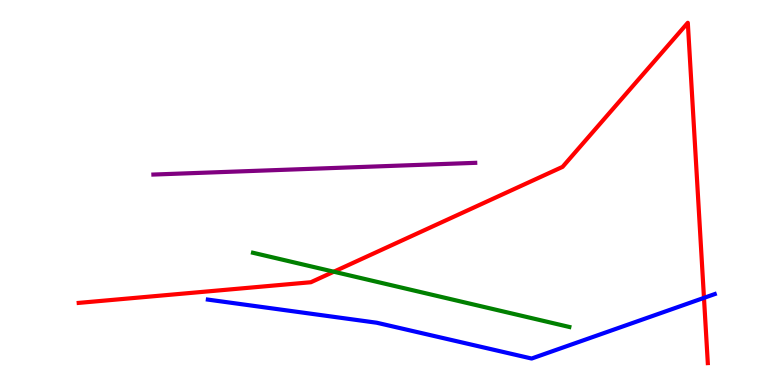[{'lines': ['blue', 'red'], 'intersections': [{'x': 9.08, 'y': 2.26}]}, {'lines': ['green', 'red'], 'intersections': [{'x': 4.31, 'y': 2.94}]}, {'lines': ['purple', 'red'], 'intersections': []}, {'lines': ['blue', 'green'], 'intersections': []}, {'lines': ['blue', 'purple'], 'intersections': []}, {'lines': ['green', 'purple'], 'intersections': []}]